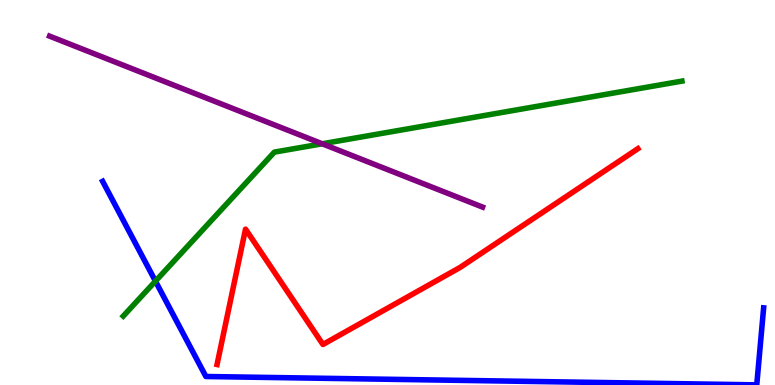[{'lines': ['blue', 'red'], 'intersections': []}, {'lines': ['green', 'red'], 'intersections': []}, {'lines': ['purple', 'red'], 'intersections': []}, {'lines': ['blue', 'green'], 'intersections': [{'x': 2.01, 'y': 2.7}]}, {'lines': ['blue', 'purple'], 'intersections': []}, {'lines': ['green', 'purple'], 'intersections': [{'x': 4.16, 'y': 6.27}]}]